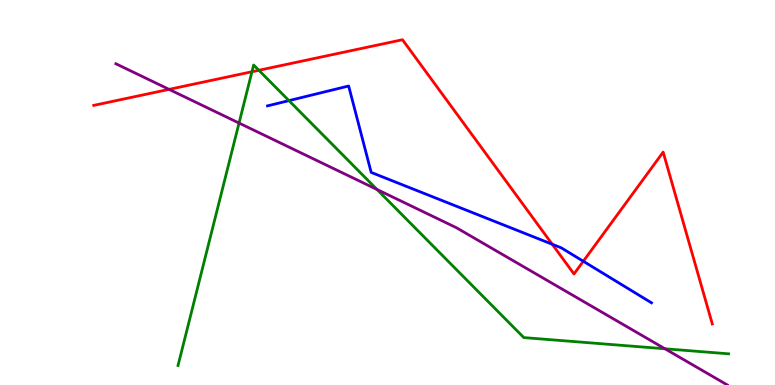[{'lines': ['blue', 'red'], 'intersections': [{'x': 7.13, 'y': 3.66}, {'x': 7.53, 'y': 3.21}]}, {'lines': ['green', 'red'], 'intersections': [{'x': 3.25, 'y': 8.14}, {'x': 3.34, 'y': 8.17}]}, {'lines': ['purple', 'red'], 'intersections': [{'x': 2.18, 'y': 7.68}]}, {'lines': ['blue', 'green'], 'intersections': [{'x': 3.73, 'y': 7.39}]}, {'lines': ['blue', 'purple'], 'intersections': []}, {'lines': ['green', 'purple'], 'intersections': [{'x': 3.08, 'y': 6.8}, {'x': 4.86, 'y': 5.08}, {'x': 8.58, 'y': 0.941}]}]